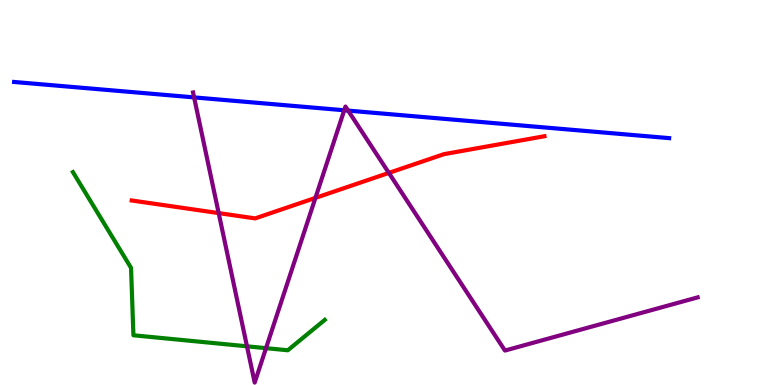[{'lines': ['blue', 'red'], 'intersections': []}, {'lines': ['green', 'red'], 'intersections': []}, {'lines': ['purple', 'red'], 'intersections': [{'x': 2.82, 'y': 4.46}, {'x': 4.07, 'y': 4.86}, {'x': 5.02, 'y': 5.51}]}, {'lines': ['blue', 'green'], 'intersections': []}, {'lines': ['blue', 'purple'], 'intersections': [{'x': 2.5, 'y': 7.47}, {'x': 4.44, 'y': 7.14}, {'x': 4.49, 'y': 7.13}]}, {'lines': ['green', 'purple'], 'intersections': [{'x': 3.19, 'y': 1.0}, {'x': 3.43, 'y': 0.957}]}]